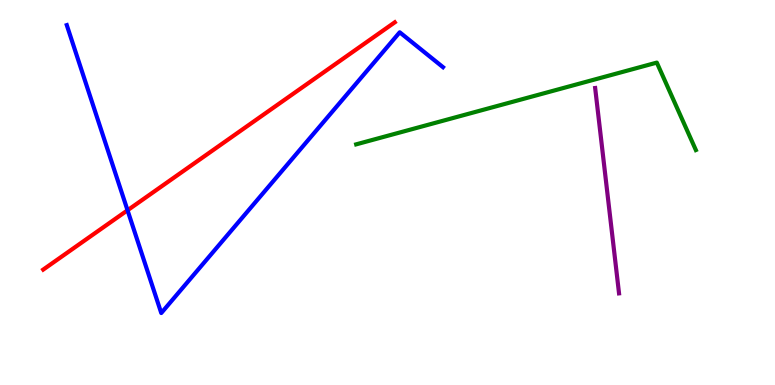[{'lines': ['blue', 'red'], 'intersections': [{'x': 1.65, 'y': 4.54}]}, {'lines': ['green', 'red'], 'intersections': []}, {'lines': ['purple', 'red'], 'intersections': []}, {'lines': ['blue', 'green'], 'intersections': []}, {'lines': ['blue', 'purple'], 'intersections': []}, {'lines': ['green', 'purple'], 'intersections': []}]